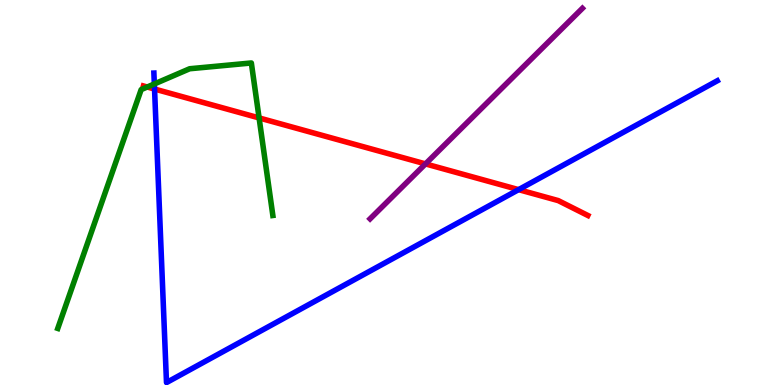[{'lines': ['blue', 'red'], 'intersections': [{'x': 1.99, 'y': 7.69}, {'x': 6.69, 'y': 5.07}]}, {'lines': ['green', 'red'], 'intersections': [{'x': 1.9, 'y': 7.74}, {'x': 3.34, 'y': 6.94}]}, {'lines': ['purple', 'red'], 'intersections': [{'x': 5.49, 'y': 5.74}]}, {'lines': ['blue', 'green'], 'intersections': [{'x': 1.99, 'y': 7.82}]}, {'lines': ['blue', 'purple'], 'intersections': []}, {'lines': ['green', 'purple'], 'intersections': []}]